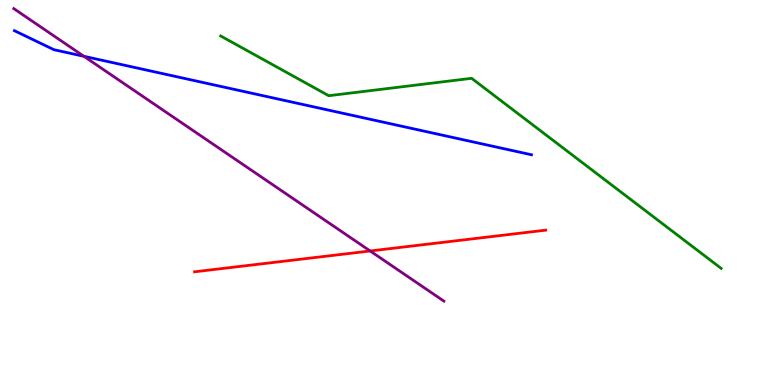[{'lines': ['blue', 'red'], 'intersections': []}, {'lines': ['green', 'red'], 'intersections': []}, {'lines': ['purple', 'red'], 'intersections': [{'x': 4.78, 'y': 3.48}]}, {'lines': ['blue', 'green'], 'intersections': []}, {'lines': ['blue', 'purple'], 'intersections': [{'x': 1.08, 'y': 8.54}]}, {'lines': ['green', 'purple'], 'intersections': []}]